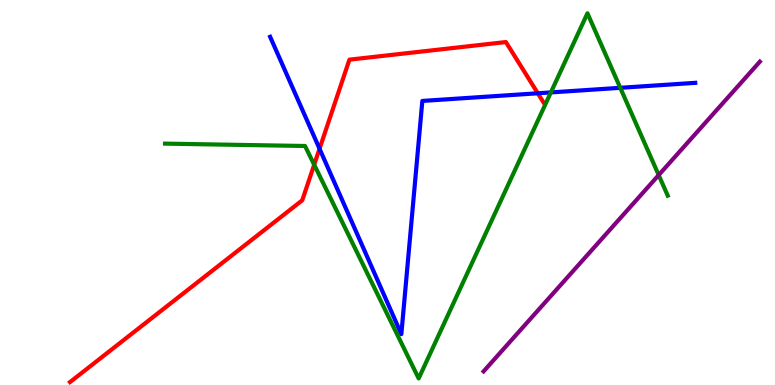[{'lines': ['blue', 'red'], 'intersections': [{'x': 4.12, 'y': 6.14}, {'x': 6.94, 'y': 7.58}]}, {'lines': ['green', 'red'], 'intersections': [{'x': 4.05, 'y': 5.72}]}, {'lines': ['purple', 'red'], 'intersections': []}, {'lines': ['blue', 'green'], 'intersections': [{'x': 7.11, 'y': 7.6}, {'x': 8.0, 'y': 7.72}]}, {'lines': ['blue', 'purple'], 'intersections': []}, {'lines': ['green', 'purple'], 'intersections': [{'x': 8.5, 'y': 5.45}]}]